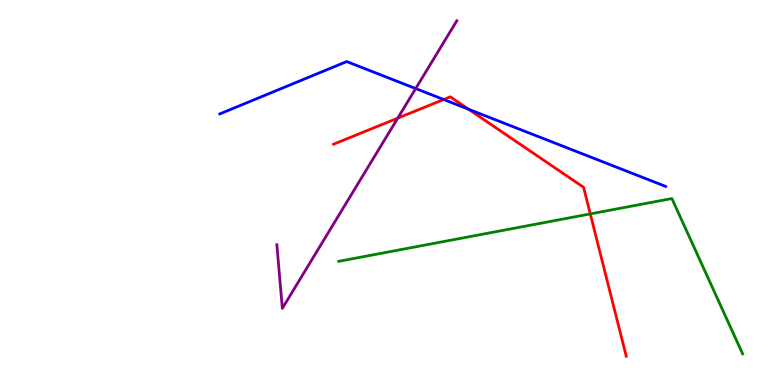[{'lines': ['blue', 'red'], 'intersections': [{'x': 5.72, 'y': 7.42}, {'x': 6.05, 'y': 7.16}]}, {'lines': ['green', 'red'], 'intersections': [{'x': 7.62, 'y': 4.44}]}, {'lines': ['purple', 'red'], 'intersections': [{'x': 5.13, 'y': 6.93}]}, {'lines': ['blue', 'green'], 'intersections': []}, {'lines': ['blue', 'purple'], 'intersections': [{'x': 5.36, 'y': 7.7}]}, {'lines': ['green', 'purple'], 'intersections': []}]